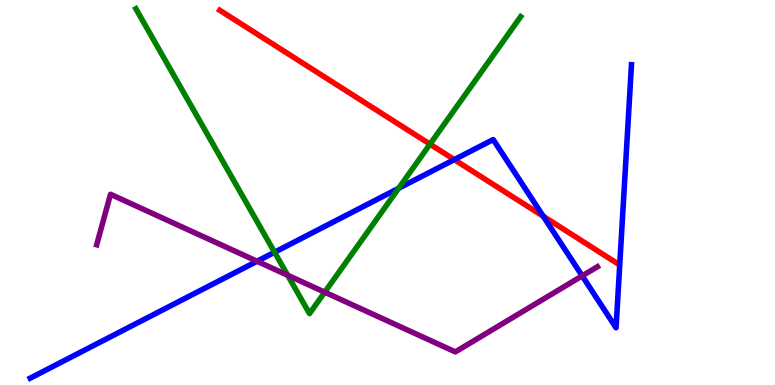[{'lines': ['blue', 'red'], 'intersections': [{'x': 5.86, 'y': 5.85}, {'x': 7.01, 'y': 4.38}]}, {'lines': ['green', 'red'], 'intersections': [{'x': 5.55, 'y': 6.26}]}, {'lines': ['purple', 'red'], 'intersections': []}, {'lines': ['blue', 'green'], 'intersections': [{'x': 3.54, 'y': 3.45}, {'x': 5.14, 'y': 5.11}]}, {'lines': ['blue', 'purple'], 'intersections': [{'x': 3.32, 'y': 3.21}, {'x': 7.51, 'y': 2.83}]}, {'lines': ['green', 'purple'], 'intersections': [{'x': 3.71, 'y': 2.85}, {'x': 4.19, 'y': 2.41}]}]